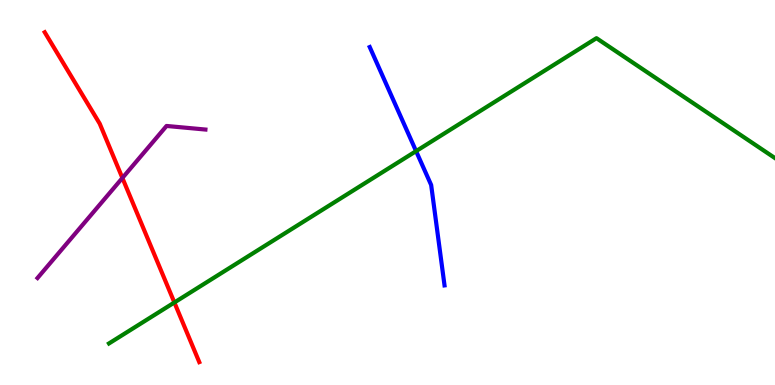[{'lines': ['blue', 'red'], 'intersections': []}, {'lines': ['green', 'red'], 'intersections': [{'x': 2.25, 'y': 2.14}]}, {'lines': ['purple', 'red'], 'intersections': [{'x': 1.58, 'y': 5.38}]}, {'lines': ['blue', 'green'], 'intersections': [{'x': 5.37, 'y': 6.07}]}, {'lines': ['blue', 'purple'], 'intersections': []}, {'lines': ['green', 'purple'], 'intersections': []}]